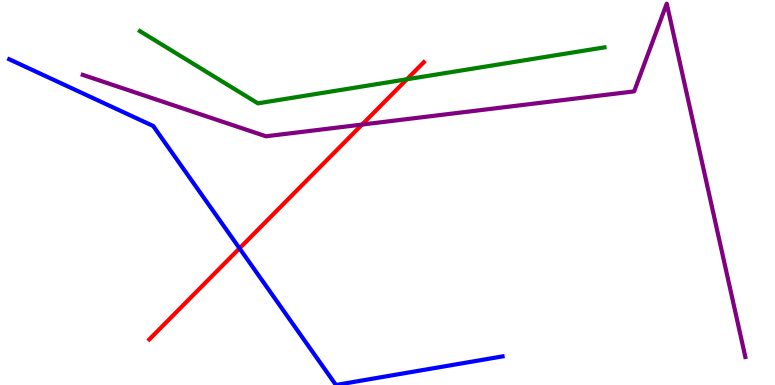[{'lines': ['blue', 'red'], 'intersections': [{'x': 3.09, 'y': 3.55}]}, {'lines': ['green', 'red'], 'intersections': [{'x': 5.25, 'y': 7.94}]}, {'lines': ['purple', 'red'], 'intersections': [{'x': 4.67, 'y': 6.76}]}, {'lines': ['blue', 'green'], 'intersections': []}, {'lines': ['blue', 'purple'], 'intersections': []}, {'lines': ['green', 'purple'], 'intersections': []}]